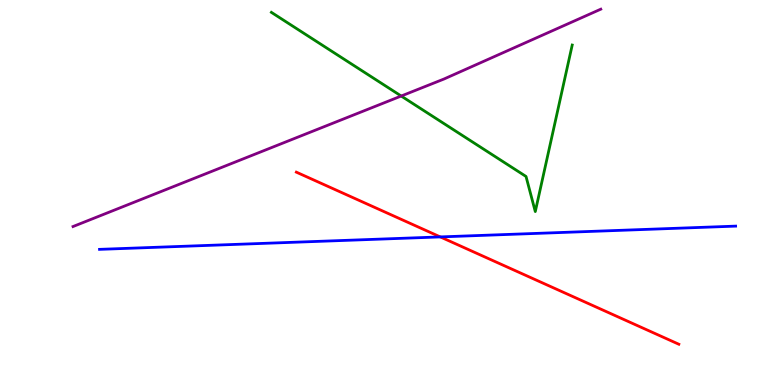[{'lines': ['blue', 'red'], 'intersections': [{'x': 5.68, 'y': 3.85}]}, {'lines': ['green', 'red'], 'intersections': []}, {'lines': ['purple', 'red'], 'intersections': []}, {'lines': ['blue', 'green'], 'intersections': []}, {'lines': ['blue', 'purple'], 'intersections': []}, {'lines': ['green', 'purple'], 'intersections': [{'x': 5.18, 'y': 7.51}]}]